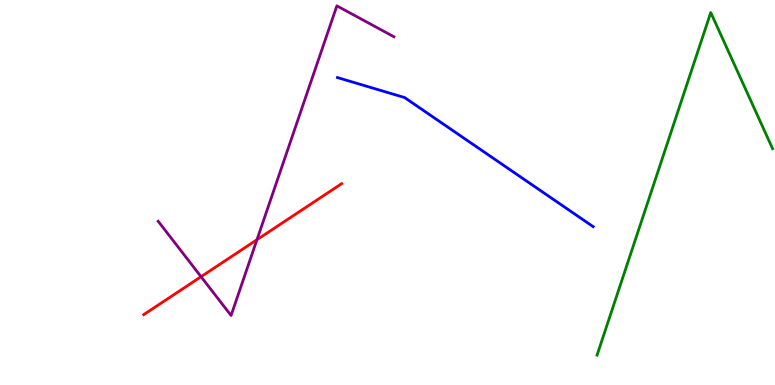[{'lines': ['blue', 'red'], 'intersections': []}, {'lines': ['green', 'red'], 'intersections': []}, {'lines': ['purple', 'red'], 'intersections': [{'x': 2.59, 'y': 2.81}, {'x': 3.32, 'y': 3.77}]}, {'lines': ['blue', 'green'], 'intersections': []}, {'lines': ['blue', 'purple'], 'intersections': []}, {'lines': ['green', 'purple'], 'intersections': []}]